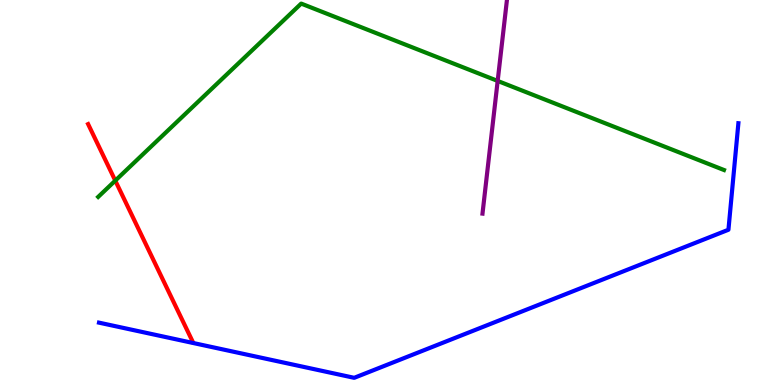[{'lines': ['blue', 'red'], 'intersections': []}, {'lines': ['green', 'red'], 'intersections': [{'x': 1.49, 'y': 5.31}]}, {'lines': ['purple', 'red'], 'intersections': []}, {'lines': ['blue', 'green'], 'intersections': []}, {'lines': ['blue', 'purple'], 'intersections': []}, {'lines': ['green', 'purple'], 'intersections': [{'x': 6.42, 'y': 7.9}]}]